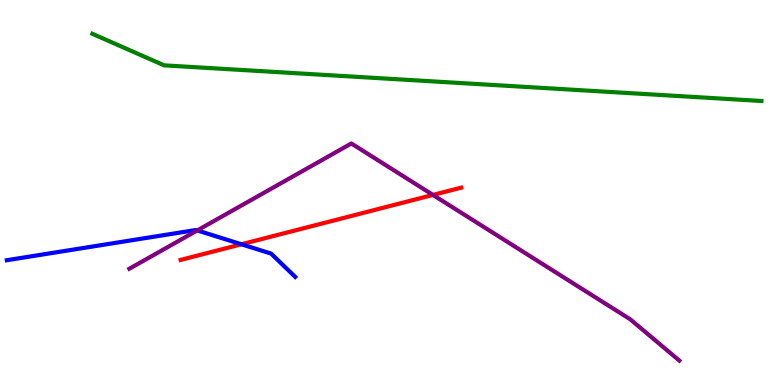[{'lines': ['blue', 'red'], 'intersections': [{'x': 3.11, 'y': 3.66}]}, {'lines': ['green', 'red'], 'intersections': []}, {'lines': ['purple', 'red'], 'intersections': [{'x': 5.59, 'y': 4.94}]}, {'lines': ['blue', 'green'], 'intersections': []}, {'lines': ['blue', 'purple'], 'intersections': [{'x': 2.55, 'y': 4.01}]}, {'lines': ['green', 'purple'], 'intersections': []}]